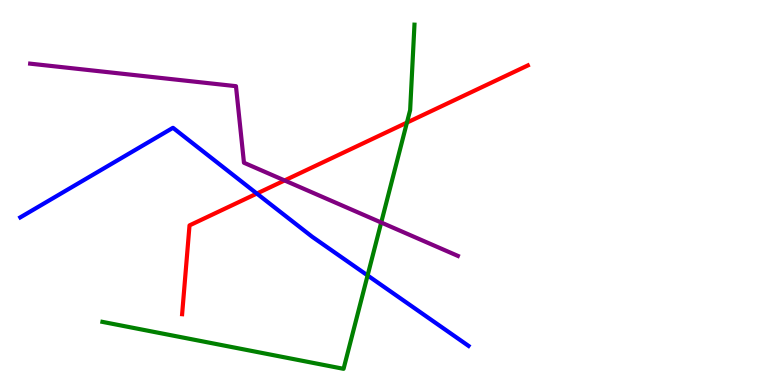[{'lines': ['blue', 'red'], 'intersections': [{'x': 3.31, 'y': 4.97}]}, {'lines': ['green', 'red'], 'intersections': [{'x': 5.25, 'y': 6.82}]}, {'lines': ['purple', 'red'], 'intersections': [{'x': 3.67, 'y': 5.31}]}, {'lines': ['blue', 'green'], 'intersections': [{'x': 4.74, 'y': 2.85}]}, {'lines': ['blue', 'purple'], 'intersections': []}, {'lines': ['green', 'purple'], 'intersections': [{'x': 4.92, 'y': 4.22}]}]